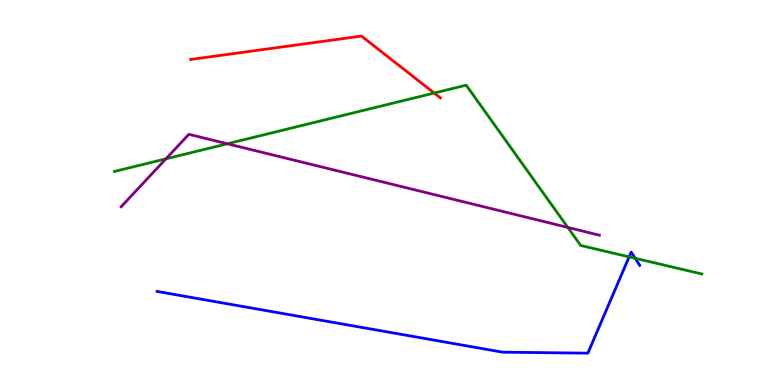[{'lines': ['blue', 'red'], 'intersections': []}, {'lines': ['green', 'red'], 'intersections': [{'x': 5.6, 'y': 7.58}]}, {'lines': ['purple', 'red'], 'intersections': []}, {'lines': ['blue', 'green'], 'intersections': [{'x': 8.12, 'y': 3.33}, {'x': 8.2, 'y': 3.29}]}, {'lines': ['blue', 'purple'], 'intersections': []}, {'lines': ['green', 'purple'], 'intersections': [{'x': 2.14, 'y': 5.87}, {'x': 2.93, 'y': 6.27}, {'x': 7.33, 'y': 4.09}]}]